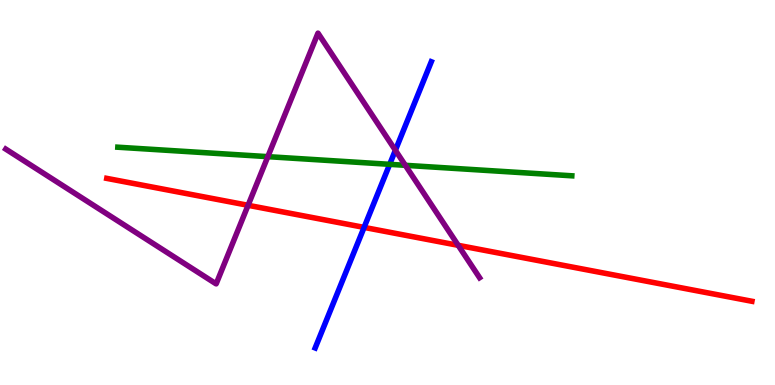[{'lines': ['blue', 'red'], 'intersections': [{'x': 4.7, 'y': 4.09}]}, {'lines': ['green', 'red'], 'intersections': []}, {'lines': ['purple', 'red'], 'intersections': [{'x': 3.2, 'y': 4.67}, {'x': 5.91, 'y': 3.63}]}, {'lines': ['blue', 'green'], 'intersections': [{'x': 5.03, 'y': 5.73}]}, {'lines': ['blue', 'purple'], 'intersections': [{'x': 5.1, 'y': 6.1}]}, {'lines': ['green', 'purple'], 'intersections': [{'x': 3.46, 'y': 5.93}, {'x': 5.23, 'y': 5.71}]}]